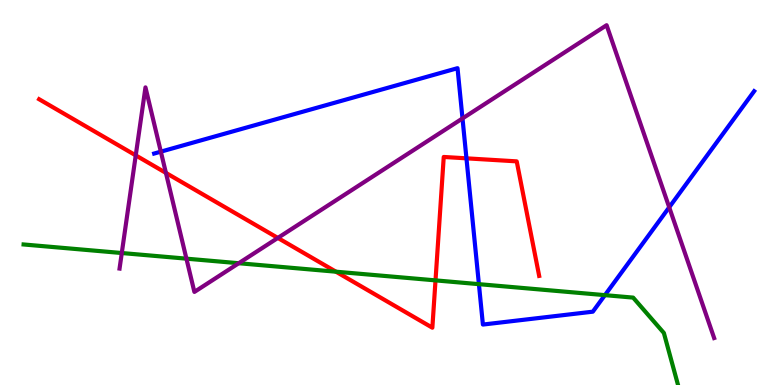[{'lines': ['blue', 'red'], 'intersections': [{'x': 6.02, 'y': 5.89}]}, {'lines': ['green', 'red'], 'intersections': [{'x': 4.34, 'y': 2.94}, {'x': 5.62, 'y': 2.72}]}, {'lines': ['purple', 'red'], 'intersections': [{'x': 1.75, 'y': 5.96}, {'x': 2.14, 'y': 5.51}, {'x': 3.59, 'y': 3.82}]}, {'lines': ['blue', 'green'], 'intersections': [{'x': 6.18, 'y': 2.62}, {'x': 7.81, 'y': 2.33}]}, {'lines': ['blue', 'purple'], 'intersections': [{'x': 2.08, 'y': 6.06}, {'x': 5.97, 'y': 6.92}, {'x': 8.63, 'y': 4.62}]}, {'lines': ['green', 'purple'], 'intersections': [{'x': 1.57, 'y': 3.43}, {'x': 2.41, 'y': 3.28}, {'x': 3.08, 'y': 3.16}]}]